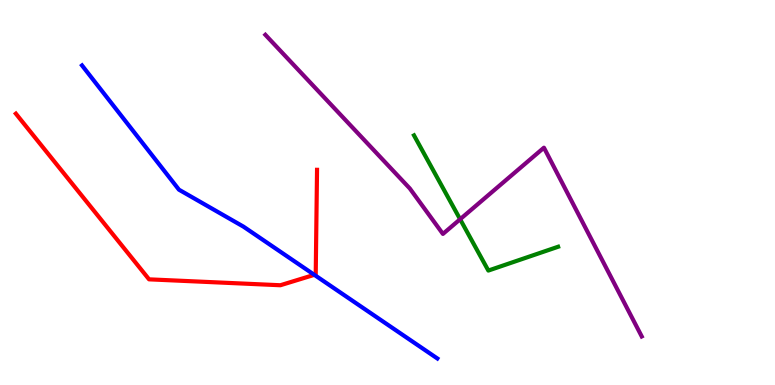[{'lines': ['blue', 'red'], 'intersections': [{'x': 4.06, 'y': 2.86}]}, {'lines': ['green', 'red'], 'intersections': []}, {'lines': ['purple', 'red'], 'intersections': []}, {'lines': ['blue', 'green'], 'intersections': []}, {'lines': ['blue', 'purple'], 'intersections': []}, {'lines': ['green', 'purple'], 'intersections': [{'x': 5.94, 'y': 4.31}]}]